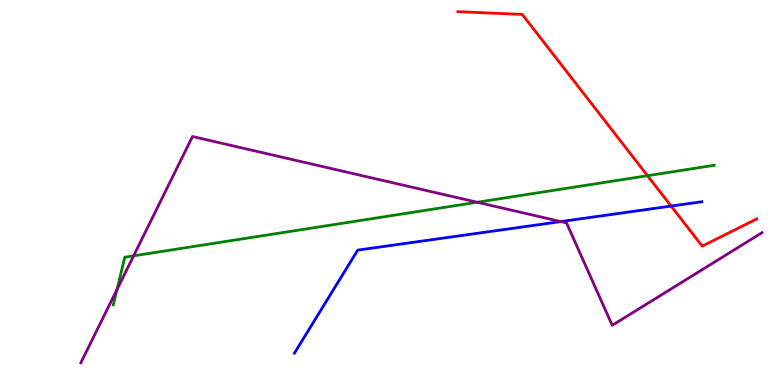[{'lines': ['blue', 'red'], 'intersections': [{'x': 8.66, 'y': 4.65}]}, {'lines': ['green', 'red'], 'intersections': [{'x': 8.35, 'y': 5.44}]}, {'lines': ['purple', 'red'], 'intersections': []}, {'lines': ['blue', 'green'], 'intersections': []}, {'lines': ['blue', 'purple'], 'intersections': [{'x': 7.24, 'y': 4.24}]}, {'lines': ['green', 'purple'], 'intersections': [{'x': 1.51, 'y': 2.48}, {'x': 1.72, 'y': 3.36}, {'x': 6.16, 'y': 4.75}]}]